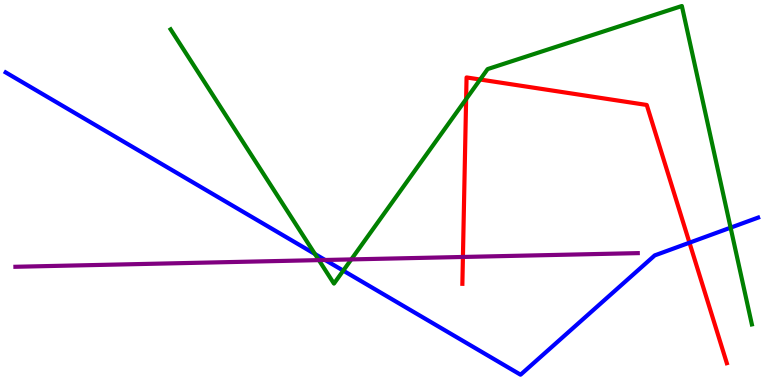[{'lines': ['blue', 'red'], 'intersections': [{'x': 8.9, 'y': 3.7}]}, {'lines': ['green', 'red'], 'intersections': [{'x': 6.01, 'y': 7.43}, {'x': 6.2, 'y': 7.93}]}, {'lines': ['purple', 'red'], 'intersections': [{'x': 5.97, 'y': 3.33}]}, {'lines': ['blue', 'green'], 'intersections': [{'x': 4.06, 'y': 3.4}, {'x': 4.43, 'y': 2.97}, {'x': 9.43, 'y': 4.09}]}, {'lines': ['blue', 'purple'], 'intersections': [{'x': 4.19, 'y': 3.25}]}, {'lines': ['green', 'purple'], 'intersections': [{'x': 4.11, 'y': 3.24}, {'x': 4.53, 'y': 3.26}]}]